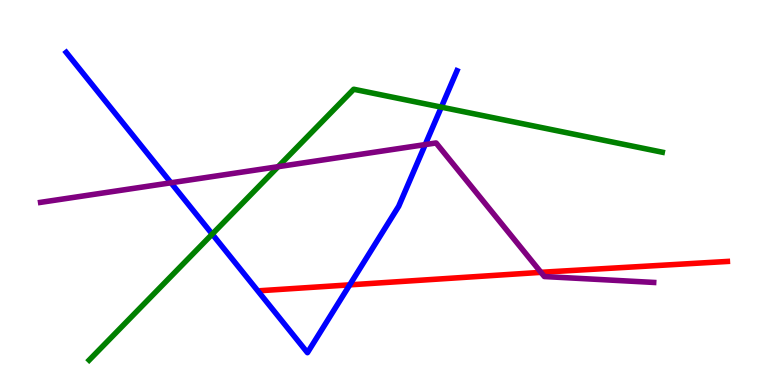[{'lines': ['blue', 'red'], 'intersections': [{'x': 4.51, 'y': 2.6}]}, {'lines': ['green', 'red'], 'intersections': []}, {'lines': ['purple', 'red'], 'intersections': [{'x': 6.98, 'y': 2.93}]}, {'lines': ['blue', 'green'], 'intersections': [{'x': 2.74, 'y': 3.92}, {'x': 5.69, 'y': 7.22}]}, {'lines': ['blue', 'purple'], 'intersections': [{'x': 2.21, 'y': 5.25}, {'x': 5.49, 'y': 6.24}]}, {'lines': ['green', 'purple'], 'intersections': [{'x': 3.59, 'y': 5.67}]}]